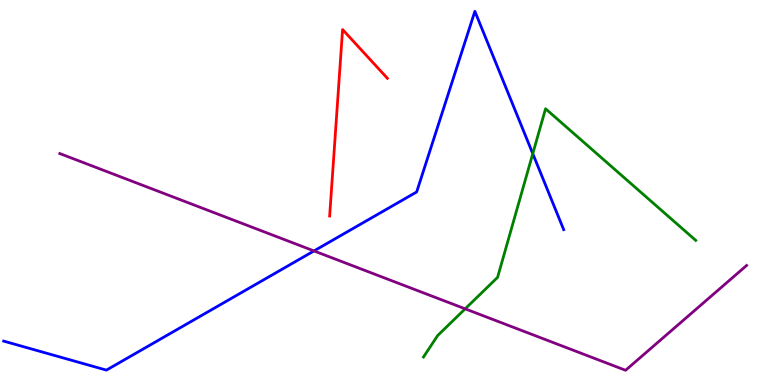[{'lines': ['blue', 'red'], 'intersections': []}, {'lines': ['green', 'red'], 'intersections': []}, {'lines': ['purple', 'red'], 'intersections': []}, {'lines': ['blue', 'green'], 'intersections': [{'x': 6.87, 'y': 6.01}]}, {'lines': ['blue', 'purple'], 'intersections': [{'x': 4.05, 'y': 3.48}]}, {'lines': ['green', 'purple'], 'intersections': [{'x': 6.0, 'y': 1.98}]}]